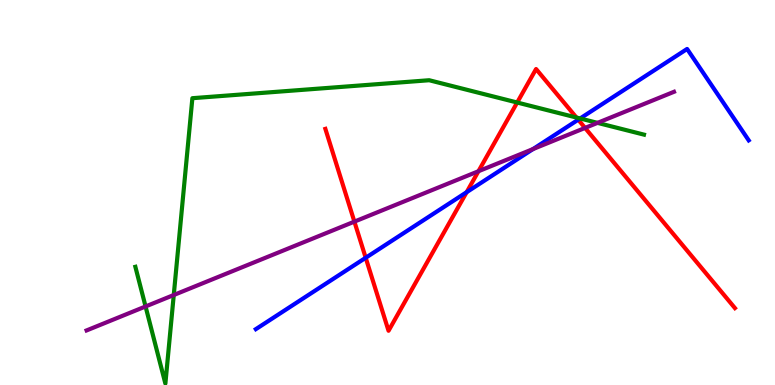[{'lines': ['blue', 'red'], 'intersections': [{'x': 4.72, 'y': 3.3}, {'x': 6.02, 'y': 5.01}, {'x': 7.46, 'y': 6.89}]}, {'lines': ['green', 'red'], 'intersections': [{'x': 6.67, 'y': 7.34}, {'x': 7.44, 'y': 6.95}]}, {'lines': ['purple', 'red'], 'intersections': [{'x': 4.57, 'y': 4.24}, {'x': 6.17, 'y': 5.55}, {'x': 7.55, 'y': 6.68}]}, {'lines': ['blue', 'green'], 'intersections': [{'x': 7.49, 'y': 6.92}]}, {'lines': ['blue', 'purple'], 'intersections': [{'x': 6.88, 'y': 6.13}]}, {'lines': ['green', 'purple'], 'intersections': [{'x': 1.88, 'y': 2.04}, {'x': 2.24, 'y': 2.34}, {'x': 7.71, 'y': 6.81}]}]